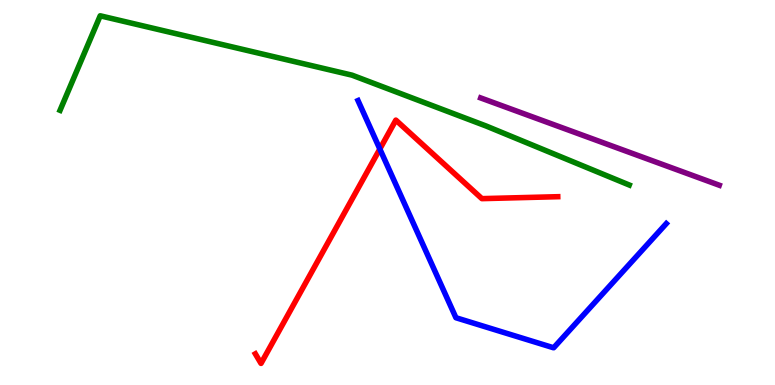[{'lines': ['blue', 'red'], 'intersections': [{'x': 4.9, 'y': 6.13}]}, {'lines': ['green', 'red'], 'intersections': []}, {'lines': ['purple', 'red'], 'intersections': []}, {'lines': ['blue', 'green'], 'intersections': []}, {'lines': ['blue', 'purple'], 'intersections': []}, {'lines': ['green', 'purple'], 'intersections': []}]